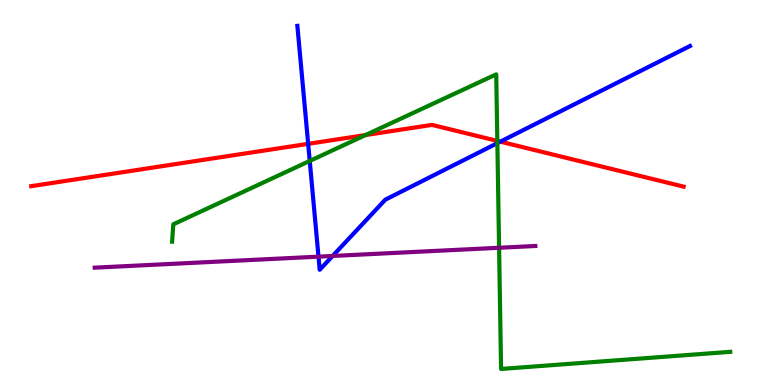[{'lines': ['blue', 'red'], 'intersections': [{'x': 3.98, 'y': 6.26}, {'x': 6.46, 'y': 6.32}]}, {'lines': ['green', 'red'], 'intersections': [{'x': 4.72, 'y': 6.49}, {'x': 6.42, 'y': 6.34}]}, {'lines': ['purple', 'red'], 'intersections': []}, {'lines': ['blue', 'green'], 'intersections': [{'x': 4.0, 'y': 5.82}, {'x': 6.42, 'y': 6.28}]}, {'lines': ['blue', 'purple'], 'intersections': [{'x': 4.11, 'y': 3.33}, {'x': 4.29, 'y': 3.35}]}, {'lines': ['green', 'purple'], 'intersections': [{'x': 6.44, 'y': 3.56}]}]